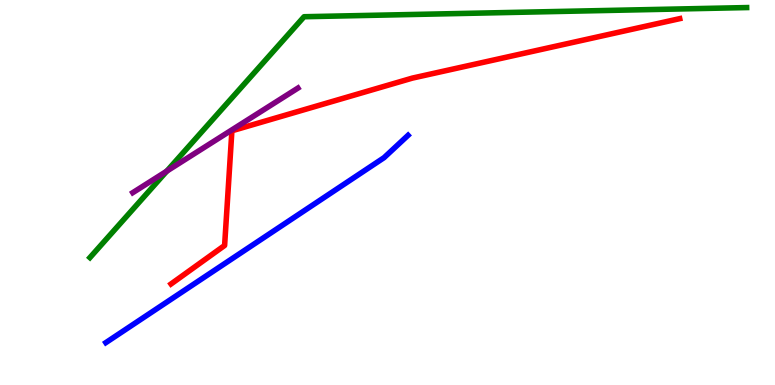[{'lines': ['blue', 'red'], 'intersections': []}, {'lines': ['green', 'red'], 'intersections': []}, {'lines': ['purple', 'red'], 'intersections': []}, {'lines': ['blue', 'green'], 'intersections': []}, {'lines': ['blue', 'purple'], 'intersections': []}, {'lines': ['green', 'purple'], 'intersections': [{'x': 2.15, 'y': 5.56}]}]